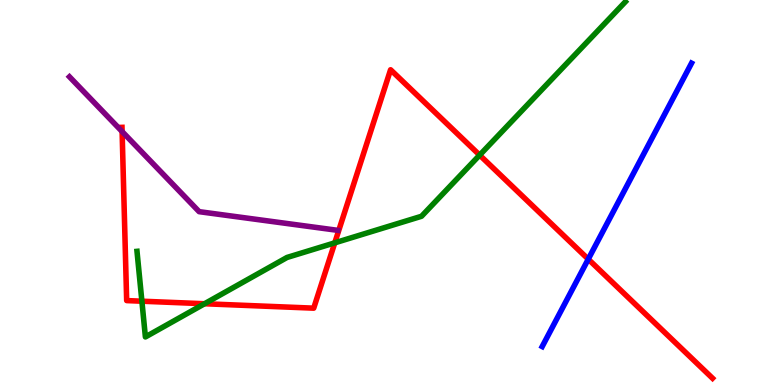[{'lines': ['blue', 'red'], 'intersections': [{'x': 7.59, 'y': 3.27}]}, {'lines': ['green', 'red'], 'intersections': [{'x': 1.83, 'y': 2.18}, {'x': 2.64, 'y': 2.11}, {'x': 4.32, 'y': 3.69}, {'x': 6.19, 'y': 5.97}]}, {'lines': ['purple', 'red'], 'intersections': [{'x': 1.58, 'y': 6.58}]}, {'lines': ['blue', 'green'], 'intersections': []}, {'lines': ['blue', 'purple'], 'intersections': []}, {'lines': ['green', 'purple'], 'intersections': []}]